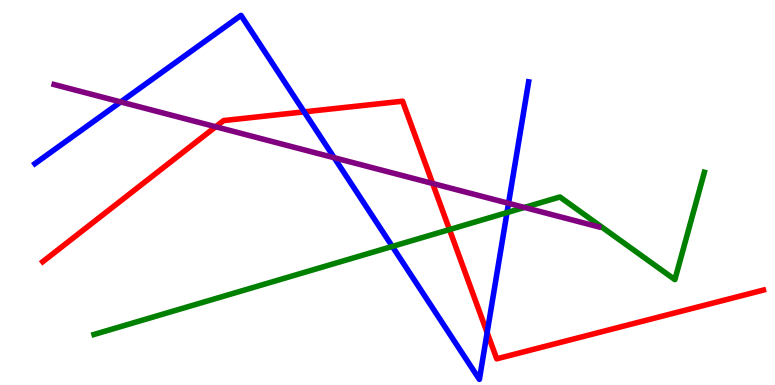[{'lines': ['blue', 'red'], 'intersections': [{'x': 3.92, 'y': 7.09}, {'x': 6.29, 'y': 1.36}]}, {'lines': ['green', 'red'], 'intersections': [{'x': 5.8, 'y': 4.04}]}, {'lines': ['purple', 'red'], 'intersections': [{'x': 2.78, 'y': 6.71}, {'x': 5.58, 'y': 5.23}]}, {'lines': ['blue', 'green'], 'intersections': [{'x': 5.06, 'y': 3.6}, {'x': 6.54, 'y': 4.48}]}, {'lines': ['blue', 'purple'], 'intersections': [{'x': 1.56, 'y': 7.35}, {'x': 4.31, 'y': 5.9}, {'x': 6.56, 'y': 4.72}]}, {'lines': ['green', 'purple'], 'intersections': [{'x': 6.77, 'y': 4.61}]}]